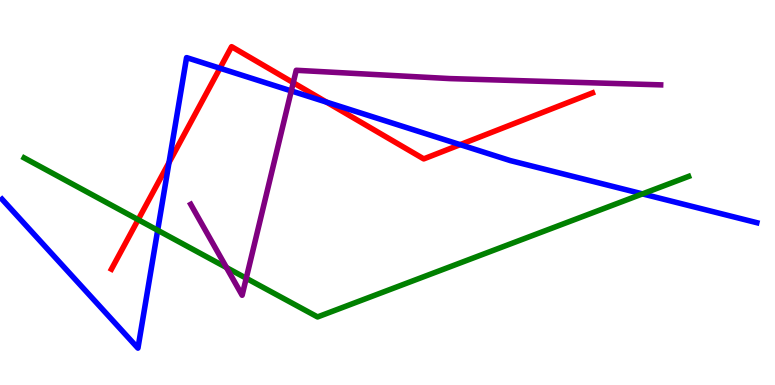[{'lines': ['blue', 'red'], 'intersections': [{'x': 2.18, 'y': 5.78}, {'x': 2.84, 'y': 8.23}, {'x': 4.21, 'y': 7.35}, {'x': 5.94, 'y': 6.24}]}, {'lines': ['green', 'red'], 'intersections': [{'x': 1.78, 'y': 4.29}]}, {'lines': ['purple', 'red'], 'intersections': [{'x': 3.78, 'y': 7.85}]}, {'lines': ['blue', 'green'], 'intersections': [{'x': 2.03, 'y': 4.02}, {'x': 8.29, 'y': 4.96}]}, {'lines': ['blue', 'purple'], 'intersections': [{'x': 3.76, 'y': 7.64}]}, {'lines': ['green', 'purple'], 'intersections': [{'x': 2.92, 'y': 3.05}, {'x': 3.18, 'y': 2.77}]}]